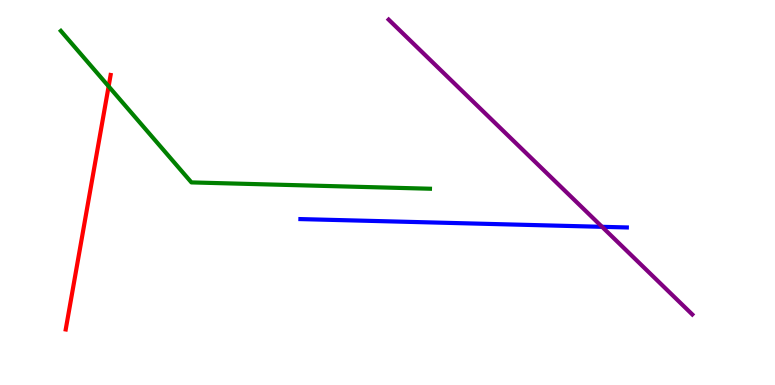[{'lines': ['blue', 'red'], 'intersections': []}, {'lines': ['green', 'red'], 'intersections': [{'x': 1.4, 'y': 7.76}]}, {'lines': ['purple', 'red'], 'intersections': []}, {'lines': ['blue', 'green'], 'intersections': []}, {'lines': ['blue', 'purple'], 'intersections': [{'x': 7.77, 'y': 4.11}]}, {'lines': ['green', 'purple'], 'intersections': []}]